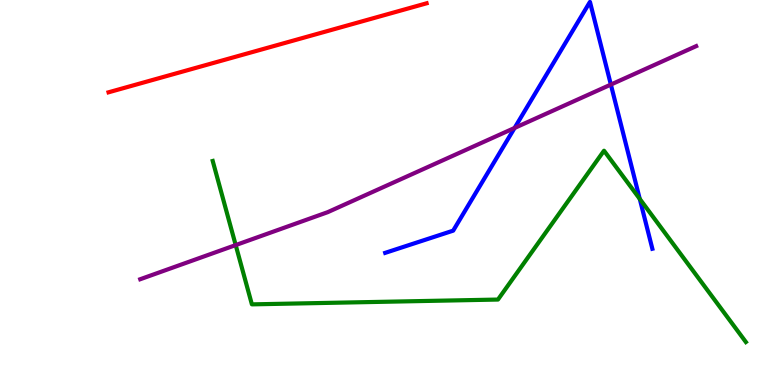[{'lines': ['blue', 'red'], 'intersections': []}, {'lines': ['green', 'red'], 'intersections': []}, {'lines': ['purple', 'red'], 'intersections': []}, {'lines': ['blue', 'green'], 'intersections': [{'x': 8.25, 'y': 4.83}]}, {'lines': ['blue', 'purple'], 'intersections': [{'x': 6.64, 'y': 6.68}, {'x': 7.88, 'y': 7.8}]}, {'lines': ['green', 'purple'], 'intersections': [{'x': 3.04, 'y': 3.63}]}]